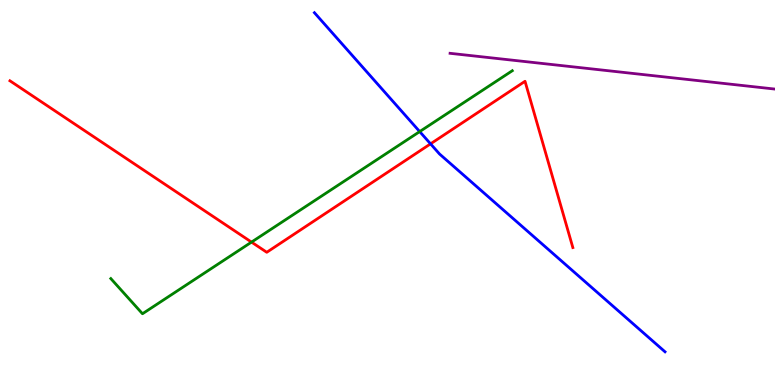[{'lines': ['blue', 'red'], 'intersections': [{'x': 5.56, 'y': 6.26}]}, {'lines': ['green', 'red'], 'intersections': [{'x': 3.25, 'y': 3.71}]}, {'lines': ['purple', 'red'], 'intersections': []}, {'lines': ['blue', 'green'], 'intersections': [{'x': 5.42, 'y': 6.58}]}, {'lines': ['blue', 'purple'], 'intersections': []}, {'lines': ['green', 'purple'], 'intersections': []}]